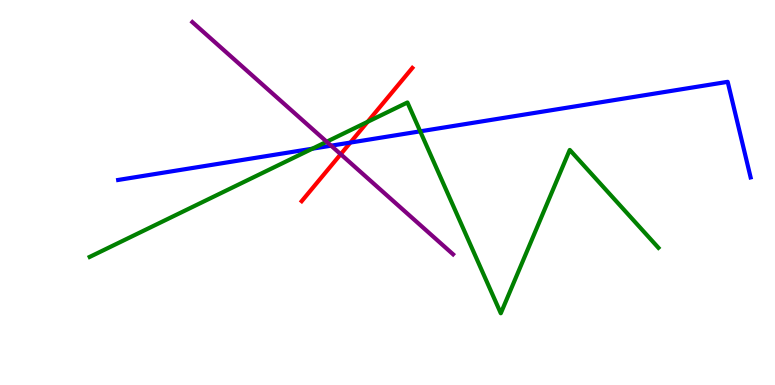[{'lines': ['blue', 'red'], 'intersections': [{'x': 4.52, 'y': 6.3}]}, {'lines': ['green', 'red'], 'intersections': [{'x': 4.74, 'y': 6.84}]}, {'lines': ['purple', 'red'], 'intersections': [{'x': 4.4, 'y': 5.99}]}, {'lines': ['blue', 'green'], 'intersections': [{'x': 4.03, 'y': 6.14}, {'x': 5.42, 'y': 6.59}]}, {'lines': ['blue', 'purple'], 'intersections': [{'x': 4.27, 'y': 6.22}]}, {'lines': ['green', 'purple'], 'intersections': [{'x': 4.22, 'y': 6.32}]}]